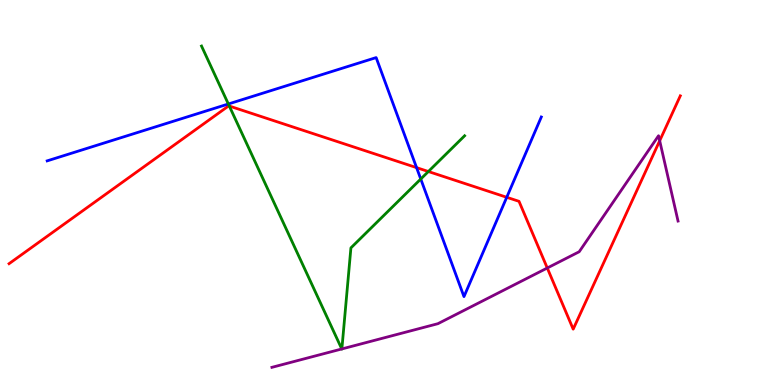[{'lines': ['blue', 'red'], 'intersections': [{'x': 5.38, 'y': 5.65}, {'x': 6.54, 'y': 4.88}]}, {'lines': ['green', 'red'], 'intersections': [{'x': 2.96, 'y': 7.25}, {'x': 5.53, 'y': 5.54}]}, {'lines': ['purple', 'red'], 'intersections': [{'x': 7.06, 'y': 3.04}, {'x': 8.51, 'y': 6.34}]}, {'lines': ['blue', 'green'], 'intersections': [{'x': 2.95, 'y': 7.3}, {'x': 5.43, 'y': 5.35}]}, {'lines': ['blue', 'purple'], 'intersections': []}, {'lines': ['green', 'purple'], 'intersections': [{'x': 4.41, 'y': 0.936}, {'x': 4.41, 'y': 0.937}]}]